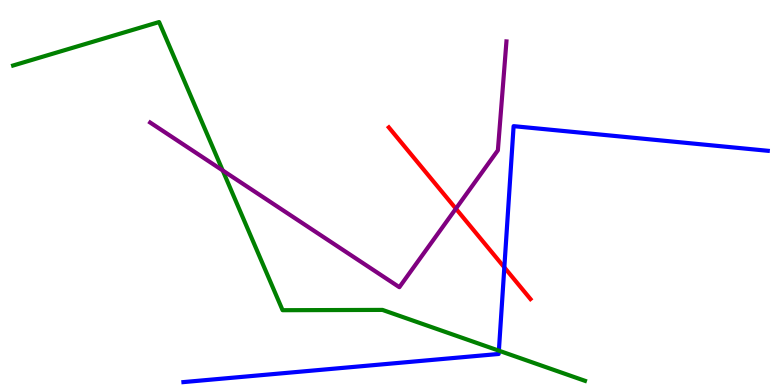[{'lines': ['blue', 'red'], 'intersections': [{'x': 6.51, 'y': 3.06}]}, {'lines': ['green', 'red'], 'intersections': []}, {'lines': ['purple', 'red'], 'intersections': [{'x': 5.88, 'y': 4.58}]}, {'lines': ['blue', 'green'], 'intersections': [{'x': 6.44, 'y': 0.892}]}, {'lines': ['blue', 'purple'], 'intersections': []}, {'lines': ['green', 'purple'], 'intersections': [{'x': 2.87, 'y': 5.57}]}]